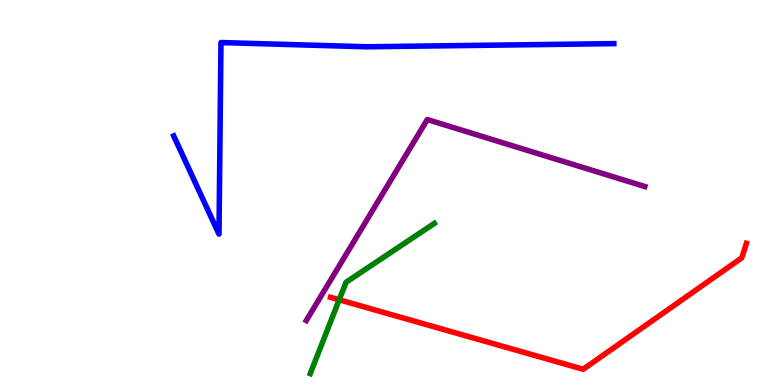[{'lines': ['blue', 'red'], 'intersections': []}, {'lines': ['green', 'red'], 'intersections': [{'x': 4.38, 'y': 2.21}]}, {'lines': ['purple', 'red'], 'intersections': []}, {'lines': ['blue', 'green'], 'intersections': []}, {'lines': ['blue', 'purple'], 'intersections': []}, {'lines': ['green', 'purple'], 'intersections': []}]